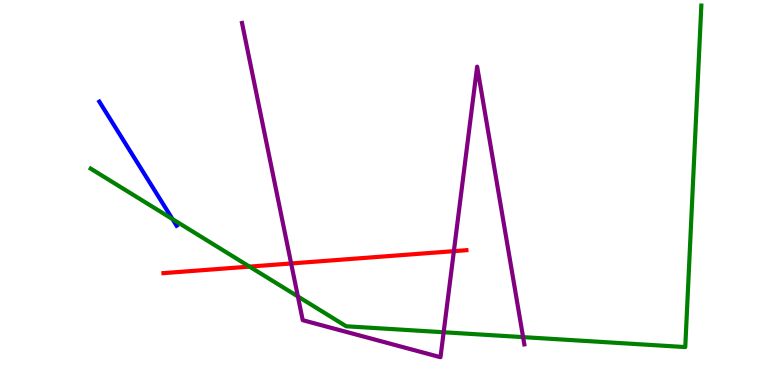[{'lines': ['blue', 'red'], 'intersections': []}, {'lines': ['green', 'red'], 'intersections': [{'x': 3.22, 'y': 3.07}]}, {'lines': ['purple', 'red'], 'intersections': [{'x': 3.76, 'y': 3.16}, {'x': 5.86, 'y': 3.48}]}, {'lines': ['blue', 'green'], 'intersections': [{'x': 2.23, 'y': 4.31}]}, {'lines': ['blue', 'purple'], 'intersections': []}, {'lines': ['green', 'purple'], 'intersections': [{'x': 3.84, 'y': 2.3}, {'x': 5.72, 'y': 1.37}, {'x': 6.75, 'y': 1.24}]}]